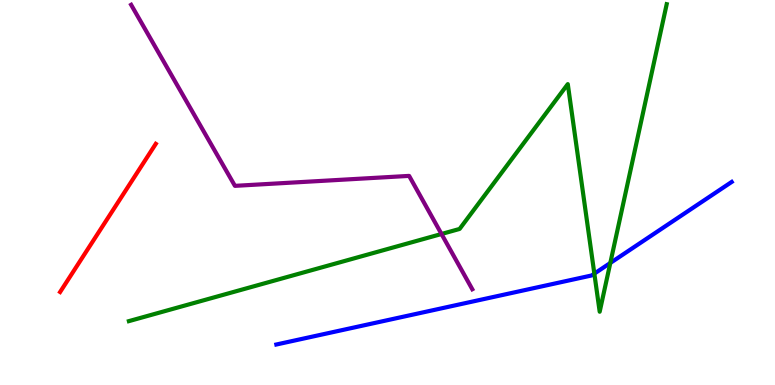[{'lines': ['blue', 'red'], 'intersections': []}, {'lines': ['green', 'red'], 'intersections': []}, {'lines': ['purple', 'red'], 'intersections': []}, {'lines': ['blue', 'green'], 'intersections': [{'x': 7.67, 'y': 2.89}, {'x': 7.87, 'y': 3.17}]}, {'lines': ['blue', 'purple'], 'intersections': []}, {'lines': ['green', 'purple'], 'intersections': [{'x': 5.7, 'y': 3.92}]}]